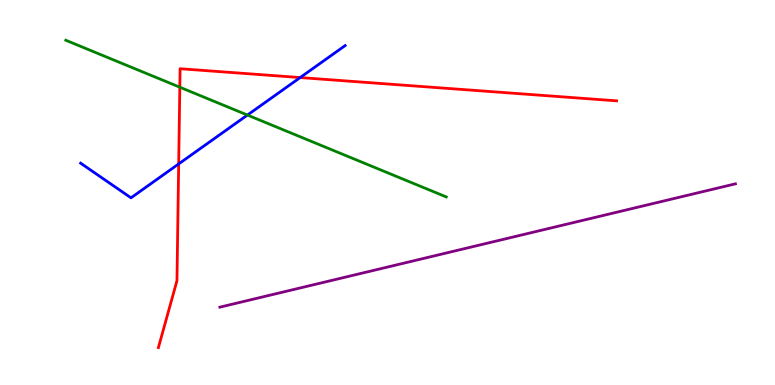[{'lines': ['blue', 'red'], 'intersections': [{'x': 2.31, 'y': 5.74}, {'x': 3.87, 'y': 7.99}]}, {'lines': ['green', 'red'], 'intersections': [{'x': 2.32, 'y': 7.73}]}, {'lines': ['purple', 'red'], 'intersections': []}, {'lines': ['blue', 'green'], 'intersections': [{'x': 3.19, 'y': 7.01}]}, {'lines': ['blue', 'purple'], 'intersections': []}, {'lines': ['green', 'purple'], 'intersections': []}]